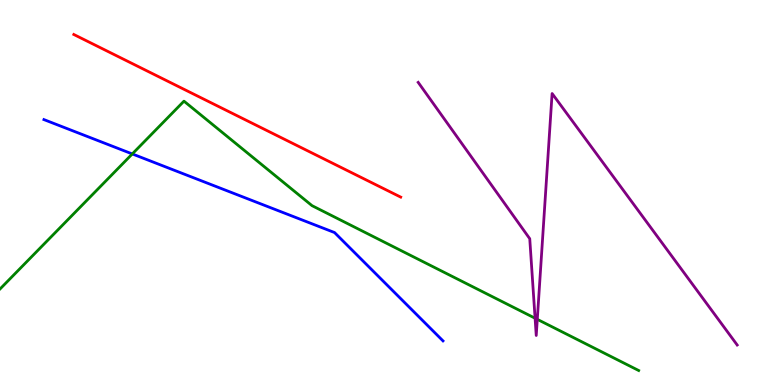[{'lines': ['blue', 'red'], 'intersections': []}, {'lines': ['green', 'red'], 'intersections': []}, {'lines': ['purple', 'red'], 'intersections': []}, {'lines': ['blue', 'green'], 'intersections': [{'x': 1.71, 'y': 6.0}]}, {'lines': ['blue', 'purple'], 'intersections': []}, {'lines': ['green', 'purple'], 'intersections': [{'x': 6.9, 'y': 1.73}, {'x': 6.93, 'y': 1.71}]}]